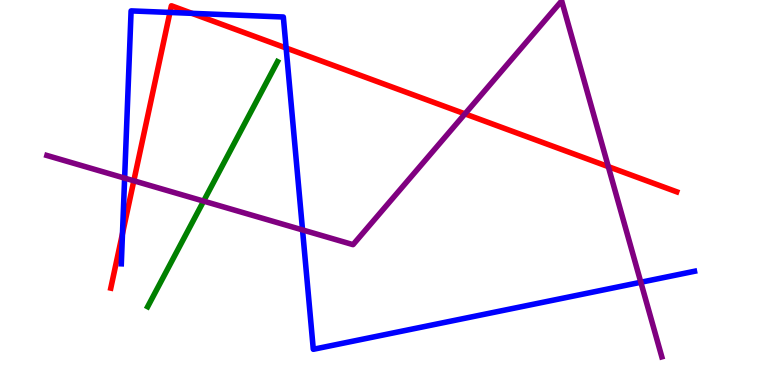[{'lines': ['blue', 'red'], 'intersections': [{'x': 1.58, 'y': 3.93}, {'x': 2.19, 'y': 9.68}, {'x': 2.48, 'y': 9.65}, {'x': 3.69, 'y': 8.75}]}, {'lines': ['green', 'red'], 'intersections': []}, {'lines': ['purple', 'red'], 'intersections': [{'x': 1.73, 'y': 5.3}, {'x': 6.0, 'y': 7.04}, {'x': 7.85, 'y': 5.67}]}, {'lines': ['blue', 'green'], 'intersections': []}, {'lines': ['blue', 'purple'], 'intersections': [{'x': 1.61, 'y': 5.37}, {'x': 3.9, 'y': 4.03}, {'x': 8.27, 'y': 2.67}]}, {'lines': ['green', 'purple'], 'intersections': [{'x': 2.63, 'y': 4.78}]}]